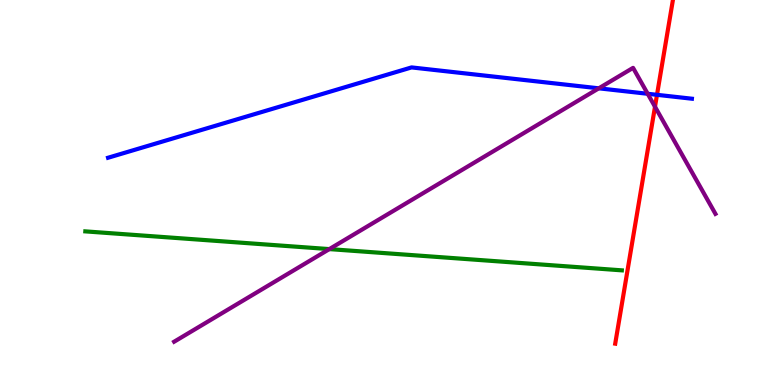[{'lines': ['blue', 'red'], 'intersections': [{'x': 8.48, 'y': 7.54}]}, {'lines': ['green', 'red'], 'intersections': []}, {'lines': ['purple', 'red'], 'intersections': [{'x': 8.45, 'y': 7.23}]}, {'lines': ['blue', 'green'], 'intersections': []}, {'lines': ['blue', 'purple'], 'intersections': [{'x': 7.73, 'y': 7.71}, {'x': 8.36, 'y': 7.56}]}, {'lines': ['green', 'purple'], 'intersections': [{'x': 4.25, 'y': 3.53}]}]